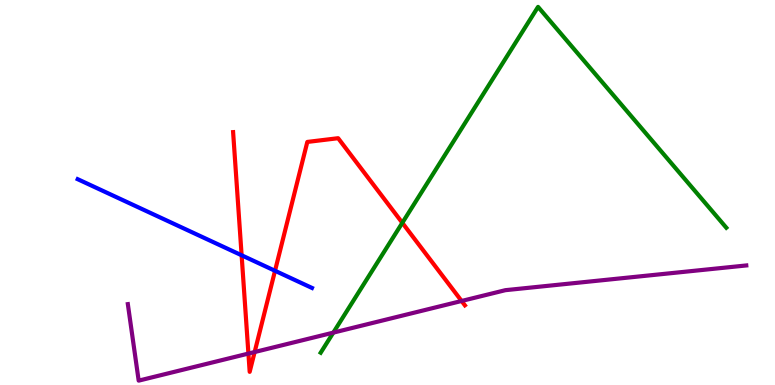[{'lines': ['blue', 'red'], 'intersections': [{'x': 3.12, 'y': 3.37}, {'x': 3.55, 'y': 2.97}]}, {'lines': ['green', 'red'], 'intersections': [{'x': 5.19, 'y': 4.21}]}, {'lines': ['purple', 'red'], 'intersections': [{'x': 3.21, 'y': 0.816}, {'x': 3.29, 'y': 0.856}, {'x': 5.96, 'y': 2.18}]}, {'lines': ['blue', 'green'], 'intersections': []}, {'lines': ['blue', 'purple'], 'intersections': []}, {'lines': ['green', 'purple'], 'intersections': [{'x': 4.3, 'y': 1.36}]}]